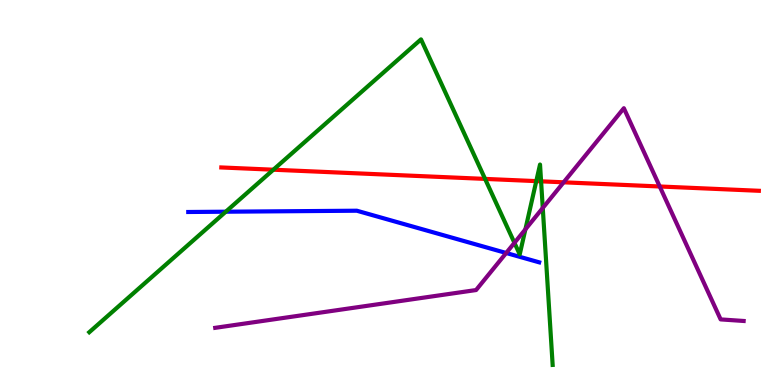[{'lines': ['blue', 'red'], 'intersections': []}, {'lines': ['green', 'red'], 'intersections': [{'x': 3.53, 'y': 5.59}, {'x': 6.26, 'y': 5.35}, {'x': 6.92, 'y': 5.3}, {'x': 6.98, 'y': 5.29}]}, {'lines': ['purple', 'red'], 'intersections': [{'x': 7.27, 'y': 5.26}, {'x': 8.51, 'y': 5.16}]}, {'lines': ['blue', 'green'], 'intersections': [{'x': 2.91, 'y': 4.5}]}, {'lines': ['blue', 'purple'], 'intersections': [{'x': 6.53, 'y': 3.43}]}, {'lines': ['green', 'purple'], 'intersections': [{'x': 6.64, 'y': 3.69}, {'x': 6.78, 'y': 4.04}, {'x': 7.0, 'y': 4.6}]}]